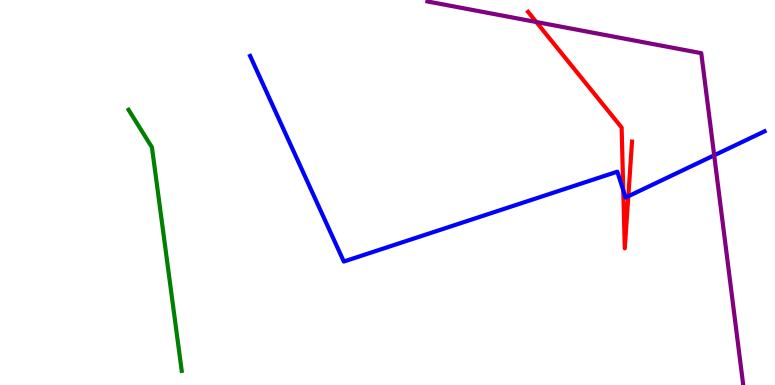[{'lines': ['blue', 'red'], 'intersections': [{'x': 8.04, 'y': 5.06}, {'x': 8.11, 'y': 4.9}]}, {'lines': ['green', 'red'], 'intersections': []}, {'lines': ['purple', 'red'], 'intersections': [{'x': 6.92, 'y': 9.43}]}, {'lines': ['blue', 'green'], 'intersections': []}, {'lines': ['blue', 'purple'], 'intersections': [{'x': 9.22, 'y': 5.97}]}, {'lines': ['green', 'purple'], 'intersections': []}]